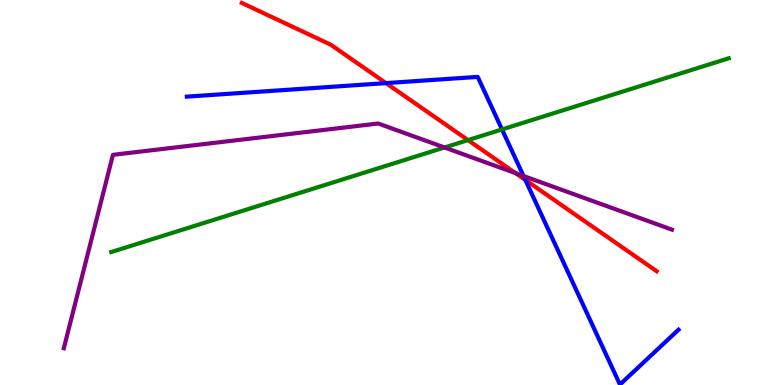[{'lines': ['blue', 'red'], 'intersections': [{'x': 4.98, 'y': 7.84}, {'x': 6.78, 'y': 5.33}]}, {'lines': ['green', 'red'], 'intersections': [{'x': 6.04, 'y': 6.36}]}, {'lines': ['purple', 'red'], 'intersections': [{'x': 6.65, 'y': 5.5}]}, {'lines': ['blue', 'green'], 'intersections': [{'x': 6.48, 'y': 6.64}]}, {'lines': ['blue', 'purple'], 'intersections': [{'x': 6.76, 'y': 5.43}]}, {'lines': ['green', 'purple'], 'intersections': [{'x': 5.74, 'y': 6.17}]}]